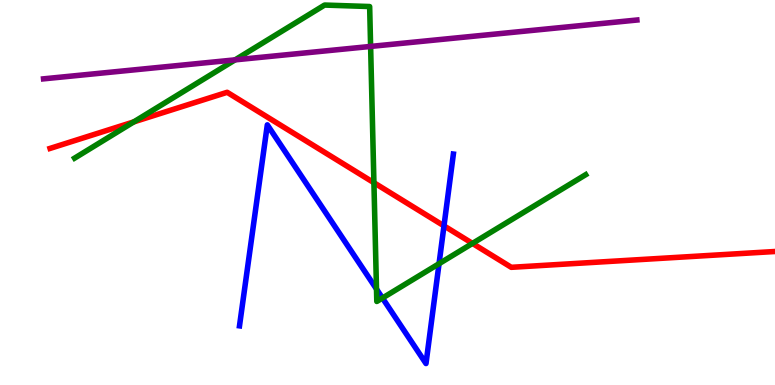[{'lines': ['blue', 'red'], 'intersections': [{'x': 5.73, 'y': 4.13}]}, {'lines': ['green', 'red'], 'intersections': [{'x': 1.73, 'y': 6.83}, {'x': 4.82, 'y': 5.25}, {'x': 6.1, 'y': 3.68}]}, {'lines': ['purple', 'red'], 'intersections': []}, {'lines': ['blue', 'green'], 'intersections': [{'x': 4.86, 'y': 2.49}, {'x': 4.93, 'y': 2.26}, {'x': 5.67, 'y': 3.15}]}, {'lines': ['blue', 'purple'], 'intersections': []}, {'lines': ['green', 'purple'], 'intersections': [{'x': 3.03, 'y': 8.45}, {'x': 4.78, 'y': 8.79}]}]